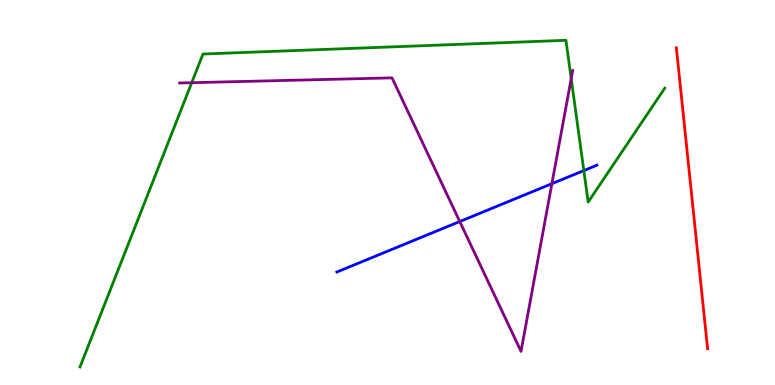[{'lines': ['blue', 'red'], 'intersections': []}, {'lines': ['green', 'red'], 'intersections': []}, {'lines': ['purple', 'red'], 'intersections': []}, {'lines': ['blue', 'green'], 'intersections': [{'x': 7.53, 'y': 5.57}]}, {'lines': ['blue', 'purple'], 'intersections': [{'x': 5.93, 'y': 4.25}, {'x': 7.12, 'y': 5.23}]}, {'lines': ['green', 'purple'], 'intersections': [{'x': 2.47, 'y': 7.85}, {'x': 7.37, 'y': 7.96}]}]